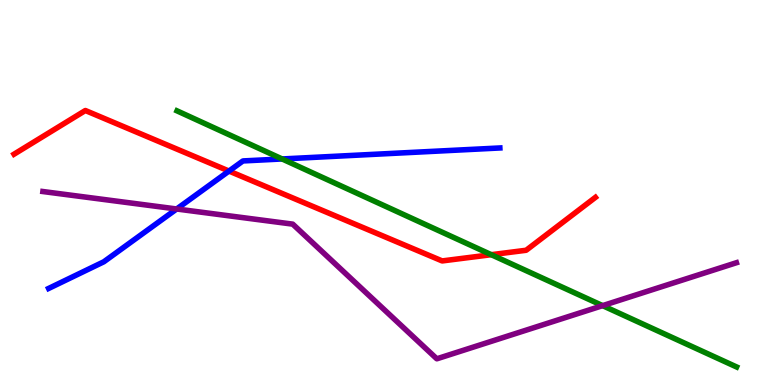[{'lines': ['blue', 'red'], 'intersections': [{'x': 2.95, 'y': 5.56}]}, {'lines': ['green', 'red'], 'intersections': [{'x': 6.34, 'y': 3.38}]}, {'lines': ['purple', 'red'], 'intersections': []}, {'lines': ['blue', 'green'], 'intersections': [{'x': 3.64, 'y': 5.87}]}, {'lines': ['blue', 'purple'], 'intersections': [{'x': 2.28, 'y': 4.57}]}, {'lines': ['green', 'purple'], 'intersections': [{'x': 7.78, 'y': 2.06}]}]